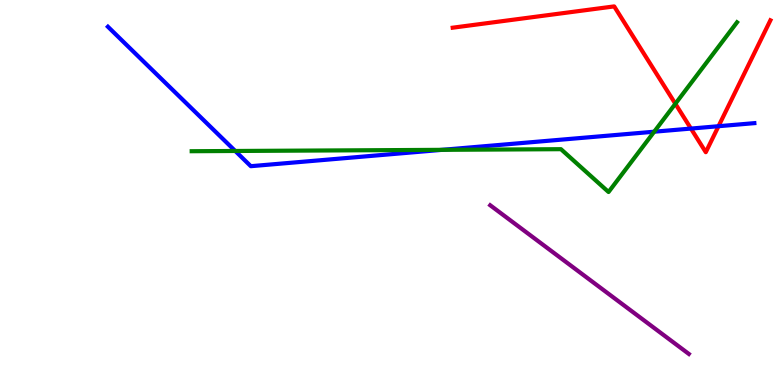[{'lines': ['blue', 'red'], 'intersections': [{'x': 8.92, 'y': 6.66}, {'x': 9.27, 'y': 6.72}]}, {'lines': ['green', 'red'], 'intersections': [{'x': 8.71, 'y': 7.3}]}, {'lines': ['purple', 'red'], 'intersections': []}, {'lines': ['blue', 'green'], 'intersections': [{'x': 3.04, 'y': 6.08}, {'x': 5.7, 'y': 6.11}, {'x': 8.44, 'y': 6.58}]}, {'lines': ['blue', 'purple'], 'intersections': []}, {'lines': ['green', 'purple'], 'intersections': []}]